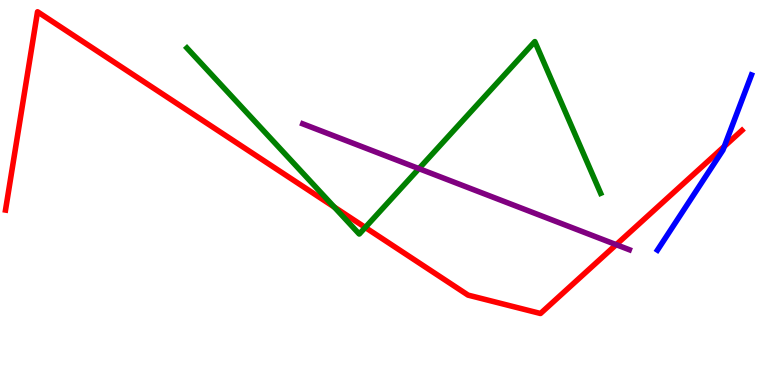[{'lines': ['blue', 'red'], 'intersections': [{'x': 9.35, 'y': 6.2}]}, {'lines': ['green', 'red'], 'intersections': [{'x': 4.31, 'y': 4.62}, {'x': 4.71, 'y': 4.09}]}, {'lines': ['purple', 'red'], 'intersections': [{'x': 7.95, 'y': 3.64}]}, {'lines': ['blue', 'green'], 'intersections': []}, {'lines': ['blue', 'purple'], 'intersections': []}, {'lines': ['green', 'purple'], 'intersections': [{'x': 5.41, 'y': 5.62}]}]